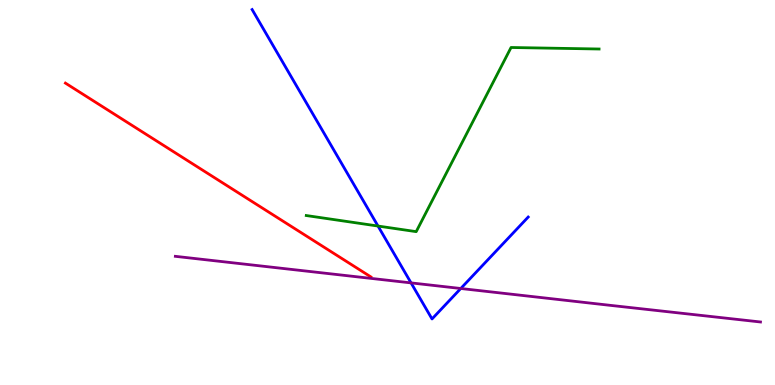[{'lines': ['blue', 'red'], 'intersections': []}, {'lines': ['green', 'red'], 'intersections': []}, {'lines': ['purple', 'red'], 'intersections': []}, {'lines': ['blue', 'green'], 'intersections': [{'x': 4.88, 'y': 4.13}]}, {'lines': ['blue', 'purple'], 'intersections': [{'x': 5.3, 'y': 2.65}, {'x': 5.95, 'y': 2.51}]}, {'lines': ['green', 'purple'], 'intersections': []}]